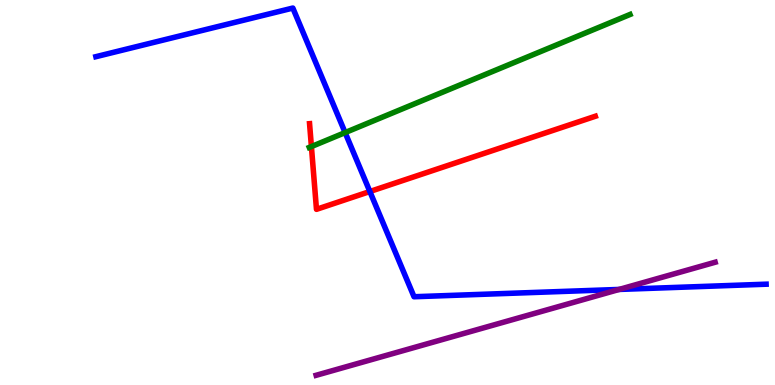[{'lines': ['blue', 'red'], 'intersections': [{'x': 4.77, 'y': 5.03}]}, {'lines': ['green', 'red'], 'intersections': [{'x': 4.02, 'y': 6.19}]}, {'lines': ['purple', 'red'], 'intersections': []}, {'lines': ['blue', 'green'], 'intersections': [{'x': 4.45, 'y': 6.56}]}, {'lines': ['blue', 'purple'], 'intersections': [{'x': 7.99, 'y': 2.48}]}, {'lines': ['green', 'purple'], 'intersections': []}]